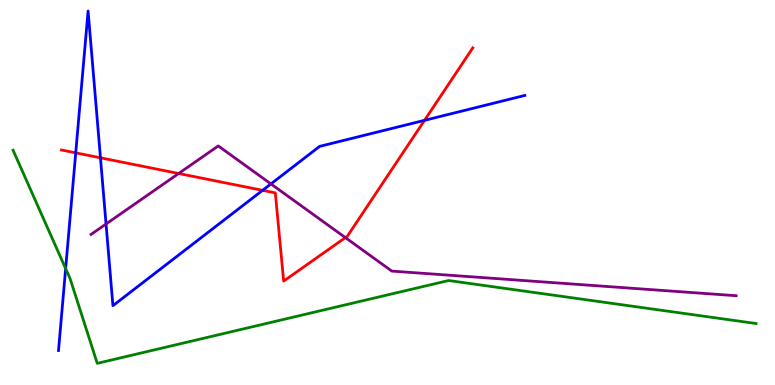[{'lines': ['blue', 'red'], 'intersections': [{'x': 0.977, 'y': 6.03}, {'x': 1.3, 'y': 5.9}, {'x': 3.39, 'y': 5.06}, {'x': 5.48, 'y': 6.87}]}, {'lines': ['green', 'red'], 'intersections': []}, {'lines': ['purple', 'red'], 'intersections': [{'x': 2.31, 'y': 5.49}, {'x': 4.46, 'y': 3.83}]}, {'lines': ['blue', 'green'], 'intersections': [{'x': 0.847, 'y': 3.02}]}, {'lines': ['blue', 'purple'], 'intersections': [{'x': 1.37, 'y': 4.18}, {'x': 3.5, 'y': 5.22}]}, {'lines': ['green', 'purple'], 'intersections': []}]